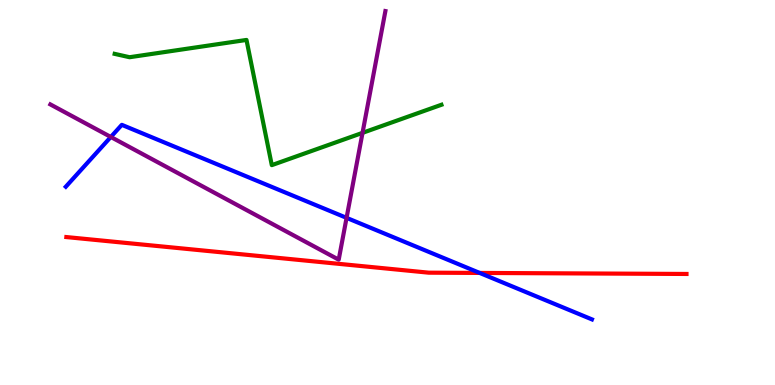[{'lines': ['blue', 'red'], 'intersections': [{'x': 6.19, 'y': 2.91}]}, {'lines': ['green', 'red'], 'intersections': []}, {'lines': ['purple', 'red'], 'intersections': []}, {'lines': ['blue', 'green'], 'intersections': []}, {'lines': ['blue', 'purple'], 'intersections': [{'x': 1.43, 'y': 6.44}, {'x': 4.47, 'y': 4.34}]}, {'lines': ['green', 'purple'], 'intersections': [{'x': 4.68, 'y': 6.55}]}]